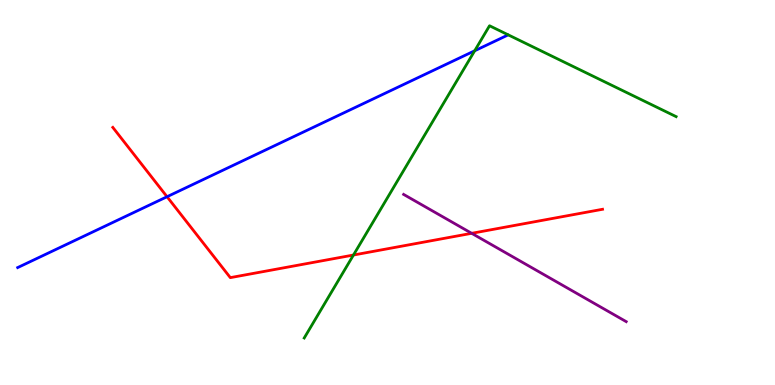[{'lines': ['blue', 'red'], 'intersections': [{'x': 2.16, 'y': 4.89}]}, {'lines': ['green', 'red'], 'intersections': [{'x': 4.56, 'y': 3.38}]}, {'lines': ['purple', 'red'], 'intersections': [{'x': 6.09, 'y': 3.94}]}, {'lines': ['blue', 'green'], 'intersections': [{'x': 6.13, 'y': 8.68}]}, {'lines': ['blue', 'purple'], 'intersections': []}, {'lines': ['green', 'purple'], 'intersections': []}]